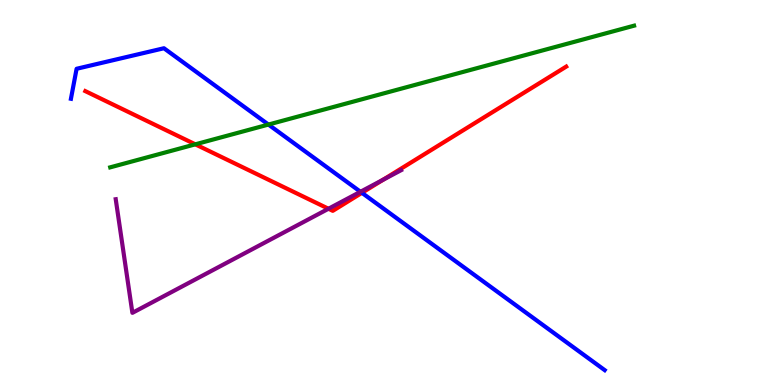[{'lines': ['blue', 'red'], 'intersections': [{'x': 4.67, 'y': 4.99}]}, {'lines': ['green', 'red'], 'intersections': [{'x': 2.52, 'y': 6.25}]}, {'lines': ['purple', 'red'], 'intersections': [{'x': 4.24, 'y': 4.58}, {'x': 4.94, 'y': 5.33}]}, {'lines': ['blue', 'green'], 'intersections': [{'x': 3.46, 'y': 6.76}]}, {'lines': ['blue', 'purple'], 'intersections': [{'x': 4.65, 'y': 5.02}]}, {'lines': ['green', 'purple'], 'intersections': []}]